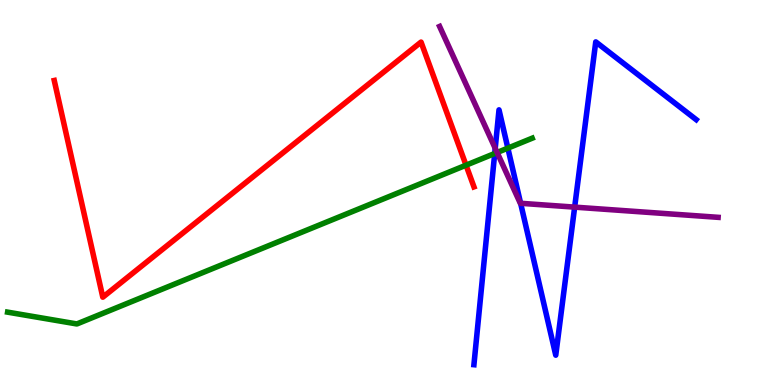[{'lines': ['blue', 'red'], 'intersections': []}, {'lines': ['green', 'red'], 'intersections': [{'x': 6.01, 'y': 5.71}]}, {'lines': ['purple', 'red'], 'intersections': []}, {'lines': ['blue', 'green'], 'intersections': [{'x': 6.38, 'y': 6.01}, {'x': 6.55, 'y': 6.15}]}, {'lines': ['blue', 'purple'], 'intersections': [{'x': 6.39, 'y': 6.15}, {'x': 6.72, 'y': 4.72}, {'x': 7.41, 'y': 4.62}]}, {'lines': ['green', 'purple'], 'intersections': [{'x': 6.41, 'y': 6.04}]}]